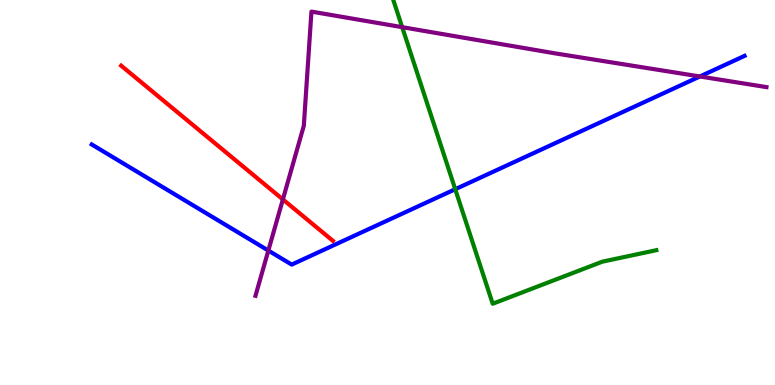[{'lines': ['blue', 'red'], 'intersections': []}, {'lines': ['green', 'red'], 'intersections': []}, {'lines': ['purple', 'red'], 'intersections': [{'x': 3.65, 'y': 4.82}]}, {'lines': ['blue', 'green'], 'intersections': [{'x': 5.87, 'y': 5.08}]}, {'lines': ['blue', 'purple'], 'intersections': [{'x': 3.46, 'y': 3.49}, {'x': 9.03, 'y': 8.01}]}, {'lines': ['green', 'purple'], 'intersections': [{'x': 5.19, 'y': 9.29}]}]